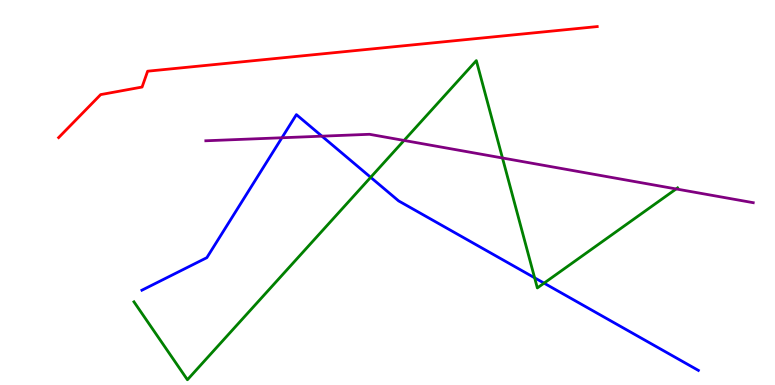[{'lines': ['blue', 'red'], 'intersections': []}, {'lines': ['green', 'red'], 'intersections': []}, {'lines': ['purple', 'red'], 'intersections': []}, {'lines': ['blue', 'green'], 'intersections': [{'x': 4.78, 'y': 5.39}, {'x': 6.9, 'y': 2.78}, {'x': 7.02, 'y': 2.65}]}, {'lines': ['blue', 'purple'], 'intersections': [{'x': 3.64, 'y': 6.42}, {'x': 4.15, 'y': 6.46}]}, {'lines': ['green', 'purple'], 'intersections': [{'x': 5.21, 'y': 6.35}, {'x': 6.48, 'y': 5.9}, {'x': 8.72, 'y': 5.09}]}]